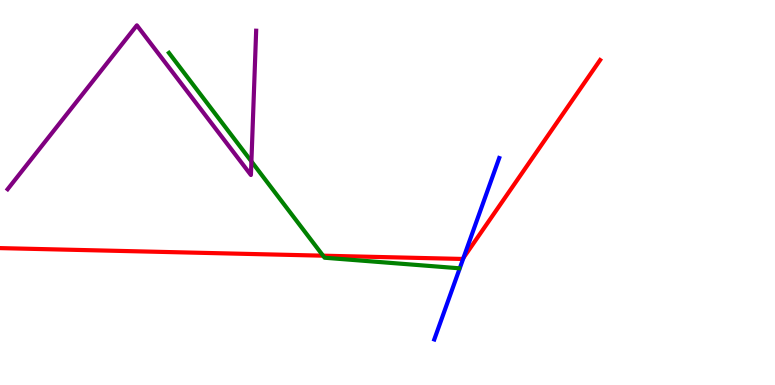[{'lines': ['blue', 'red'], 'intersections': [{'x': 5.98, 'y': 3.31}]}, {'lines': ['green', 'red'], 'intersections': [{'x': 4.17, 'y': 3.36}]}, {'lines': ['purple', 'red'], 'intersections': []}, {'lines': ['blue', 'green'], 'intersections': []}, {'lines': ['blue', 'purple'], 'intersections': []}, {'lines': ['green', 'purple'], 'intersections': [{'x': 3.24, 'y': 5.81}]}]